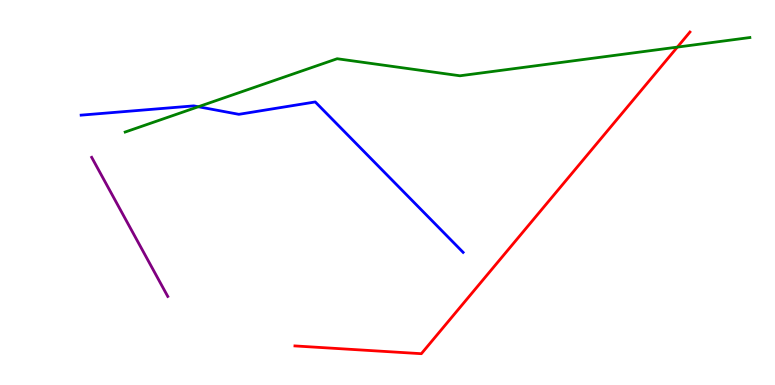[{'lines': ['blue', 'red'], 'intersections': []}, {'lines': ['green', 'red'], 'intersections': [{'x': 8.74, 'y': 8.78}]}, {'lines': ['purple', 'red'], 'intersections': []}, {'lines': ['blue', 'green'], 'intersections': [{'x': 2.56, 'y': 7.23}]}, {'lines': ['blue', 'purple'], 'intersections': []}, {'lines': ['green', 'purple'], 'intersections': []}]